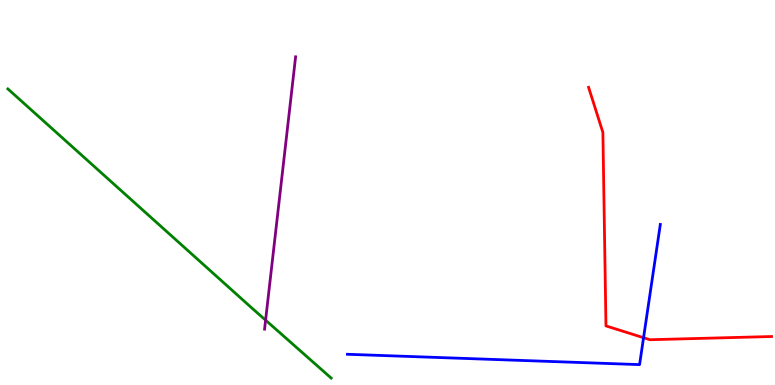[{'lines': ['blue', 'red'], 'intersections': [{'x': 8.3, 'y': 1.23}]}, {'lines': ['green', 'red'], 'intersections': []}, {'lines': ['purple', 'red'], 'intersections': []}, {'lines': ['blue', 'green'], 'intersections': []}, {'lines': ['blue', 'purple'], 'intersections': []}, {'lines': ['green', 'purple'], 'intersections': [{'x': 3.43, 'y': 1.68}]}]